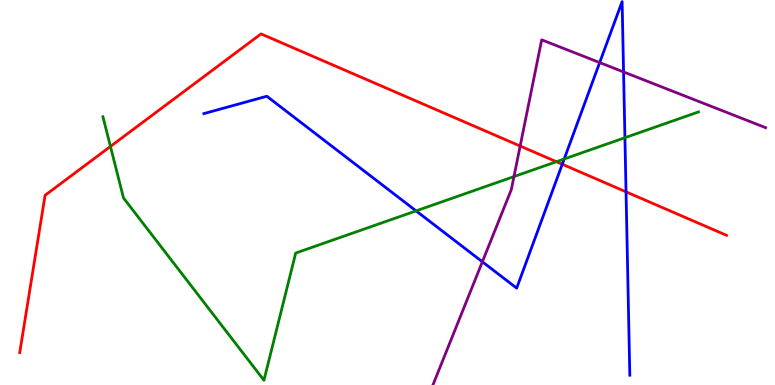[{'lines': ['blue', 'red'], 'intersections': [{'x': 7.26, 'y': 5.73}, {'x': 8.08, 'y': 5.02}]}, {'lines': ['green', 'red'], 'intersections': [{'x': 1.43, 'y': 6.2}, {'x': 7.18, 'y': 5.8}]}, {'lines': ['purple', 'red'], 'intersections': [{'x': 6.71, 'y': 6.21}]}, {'lines': ['blue', 'green'], 'intersections': [{'x': 5.37, 'y': 4.52}, {'x': 7.28, 'y': 5.87}, {'x': 8.06, 'y': 6.42}]}, {'lines': ['blue', 'purple'], 'intersections': [{'x': 6.22, 'y': 3.2}, {'x': 7.74, 'y': 8.37}, {'x': 8.05, 'y': 8.13}]}, {'lines': ['green', 'purple'], 'intersections': [{'x': 6.63, 'y': 5.41}]}]